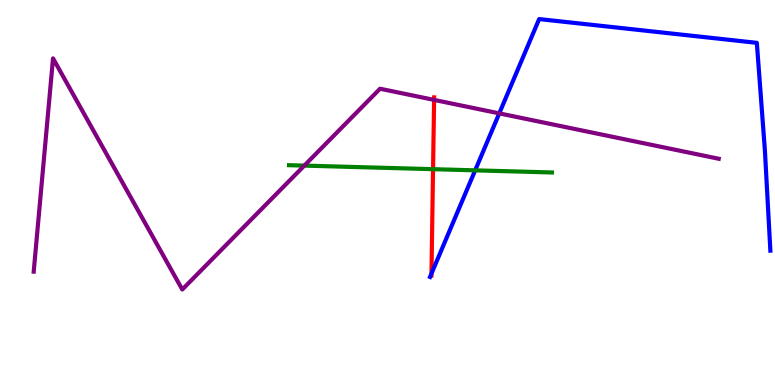[{'lines': ['blue', 'red'], 'intersections': [{'x': 5.57, 'y': 2.89}]}, {'lines': ['green', 'red'], 'intersections': [{'x': 5.59, 'y': 5.61}]}, {'lines': ['purple', 'red'], 'intersections': [{'x': 5.6, 'y': 7.41}]}, {'lines': ['blue', 'green'], 'intersections': [{'x': 6.13, 'y': 5.58}]}, {'lines': ['blue', 'purple'], 'intersections': [{'x': 6.44, 'y': 7.06}]}, {'lines': ['green', 'purple'], 'intersections': [{'x': 3.93, 'y': 5.7}]}]